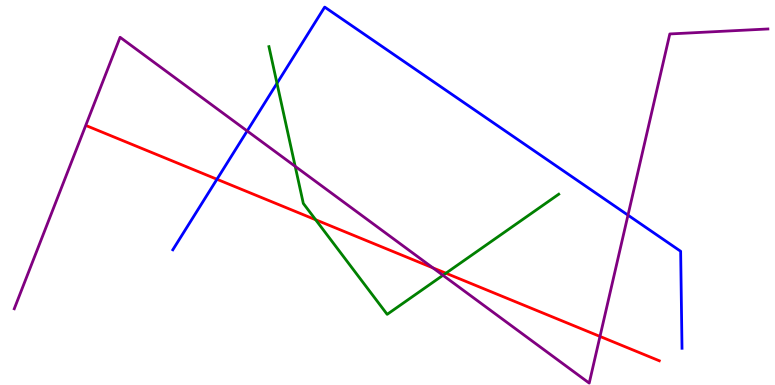[{'lines': ['blue', 'red'], 'intersections': [{'x': 2.8, 'y': 5.34}]}, {'lines': ['green', 'red'], 'intersections': [{'x': 4.07, 'y': 4.29}, {'x': 5.75, 'y': 2.9}]}, {'lines': ['purple', 'red'], 'intersections': [{'x': 5.59, 'y': 3.04}, {'x': 7.74, 'y': 1.26}]}, {'lines': ['blue', 'green'], 'intersections': [{'x': 3.57, 'y': 7.84}]}, {'lines': ['blue', 'purple'], 'intersections': [{'x': 3.19, 'y': 6.6}, {'x': 8.1, 'y': 4.41}]}, {'lines': ['green', 'purple'], 'intersections': [{'x': 3.81, 'y': 5.68}, {'x': 5.72, 'y': 2.85}]}]